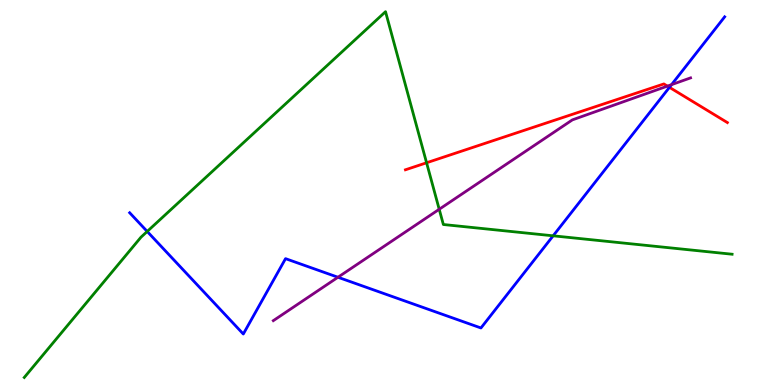[{'lines': ['blue', 'red'], 'intersections': [{'x': 8.64, 'y': 7.73}]}, {'lines': ['green', 'red'], 'intersections': [{'x': 5.5, 'y': 5.77}]}, {'lines': ['purple', 'red'], 'intersections': [{'x': 8.61, 'y': 7.76}]}, {'lines': ['blue', 'green'], 'intersections': [{'x': 1.9, 'y': 3.99}, {'x': 7.14, 'y': 3.88}]}, {'lines': ['blue', 'purple'], 'intersections': [{'x': 4.36, 'y': 2.8}, {'x': 8.67, 'y': 7.8}]}, {'lines': ['green', 'purple'], 'intersections': [{'x': 5.67, 'y': 4.56}]}]